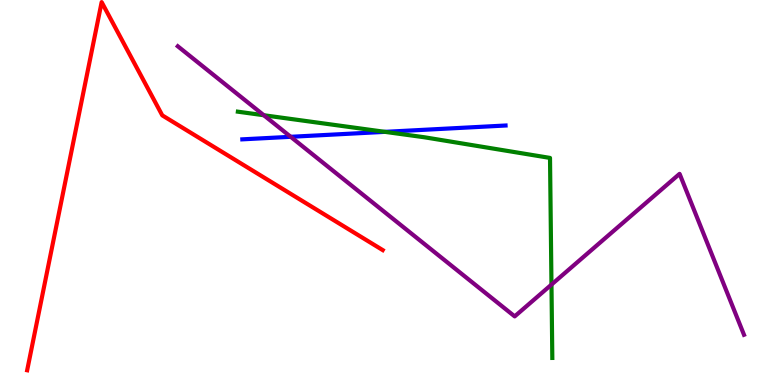[{'lines': ['blue', 'red'], 'intersections': []}, {'lines': ['green', 'red'], 'intersections': []}, {'lines': ['purple', 'red'], 'intersections': []}, {'lines': ['blue', 'green'], 'intersections': [{'x': 4.97, 'y': 6.58}]}, {'lines': ['blue', 'purple'], 'intersections': [{'x': 3.75, 'y': 6.45}]}, {'lines': ['green', 'purple'], 'intersections': [{'x': 3.4, 'y': 7.01}, {'x': 7.12, 'y': 2.61}]}]